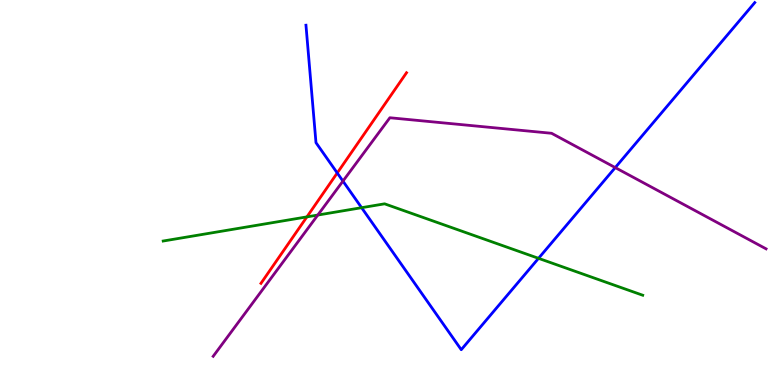[{'lines': ['blue', 'red'], 'intersections': [{'x': 4.35, 'y': 5.51}]}, {'lines': ['green', 'red'], 'intersections': [{'x': 3.96, 'y': 4.37}]}, {'lines': ['purple', 'red'], 'intersections': []}, {'lines': ['blue', 'green'], 'intersections': [{'x': 4.67, 'y': 4.61}, {'x': 6.95, 'y': 3.29}]}, {'lines': ['blue', 'purple'], 'intersections': [{'x': 4.43, 'y': 5.3}, {'x': 7.94, 'y': 5.65}]}, {'lines': ['green', 'purple'], 'intersections': [{'x': 4.1, 'y': 4.41}]}]